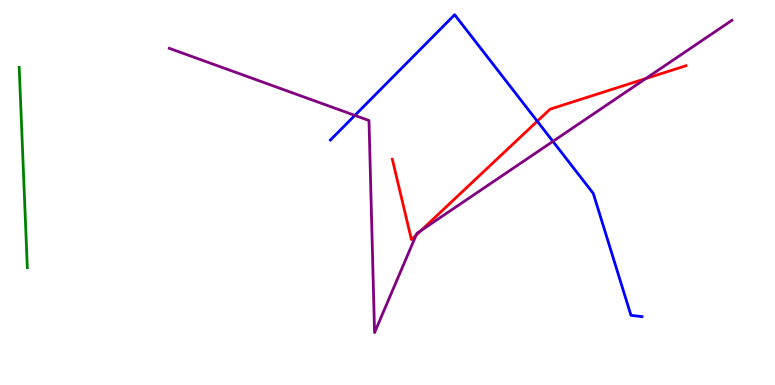[{'lines': ['blue', 'red'], 'intersections': [{'x': 6.93, 'y': 6.85}]}, {'lines': ['green', 'red'], 'intersections': []}, {'lines': ['purple', 'red'], 'intersections': [{'x': 5.37, 'y': 3.89}, {'x': 5.43, 'y': 4.01}, {'x': 8.33, 'y': 7.96}]}, {'lines': ['blue', 'green'], 'intersections': []}, {'lines': ['blue', 'purple'], 'intersections': [{'x': 4.58, 'y': 7.0}, {'x': 7.13, 'y': 6.33}]}, {'lines': ['green', 'purple'], 'intersections': []}]